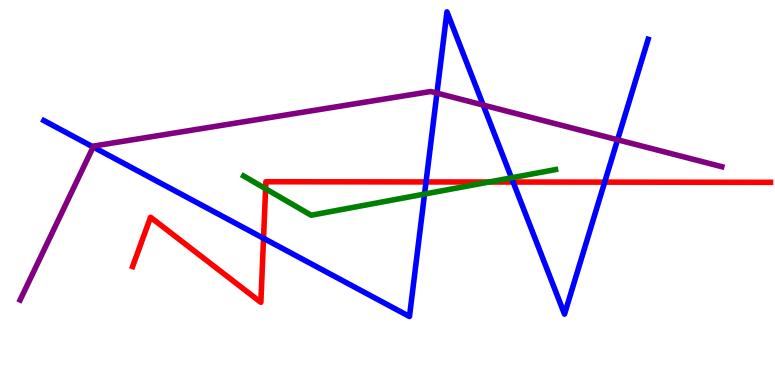[{'lines': ['blue', 'red'], 'intersections': [{'x': 3.4, 'y': 3.81}, {'x': 5.5, 'y': 5.27}, {'x': 6.62, 'y': 5.27}, {'x': 7.8, 'y': 5.27}]}, {'lines': ['green', 'red'], 'intersections': [{'x': 3.43, 'y': 5.1}, {'x': 6.31, 'y': 5.27}]}, {'lines': ['purple', 'red'], 'intersections': []}, {'lines': ['blue', 'green'], 'intersections': [{'x': 5.48, 'y': 4.96}, {'x': 6.6, 'y': 5.38}]}, {'lines': ['blue', 'purple'], 'intersections': [{'x': 1.2, 'y': 6.18}, {'x': 5.64, 'y': 7.58}, {'x': 6.23, 'y': 7.27}, {'x': 7.97, 'y': 6.37}]}, {'lines': ['green', 'purple'], 'intersections': []}]